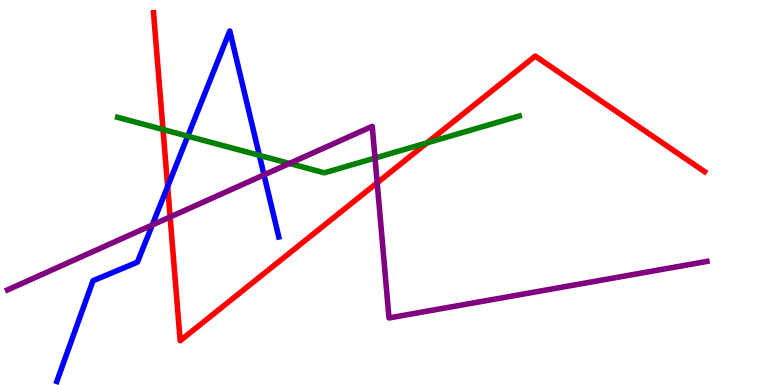[{'lines': ['blue', 'red'], 'intersections': [{'x': 2.16, 'y': 5.16}]}, {'lines': ['green', 'red'], 'intersections': [{'x': 2.1, 'y': 6.64}, {'x': 5.51, 'y': 6.29}]}, {'lines': ['purple', 'red'], 'intersections': [{'x': 2.2, 'y': 4.36}, {'x': 4.87, 'y': 5.25}]}, {'lines': ['blue', 'green'], 'intersections': [{'x': 2.42, 'y': 6.46}, {'x': 3.35, 'y': 5.96}]}, {'lines': ['blue', 'purple'], 'intersections': [{'x': 1.96, 'y': 4.16}, {'x': 3.41, 'y': 5.46}]}, {'lines': ['green', 'purple'], 'intersections': [{'x': 3.74, 'y': 5.75}, {'x': 4.84, 'y': 5.89}]}]